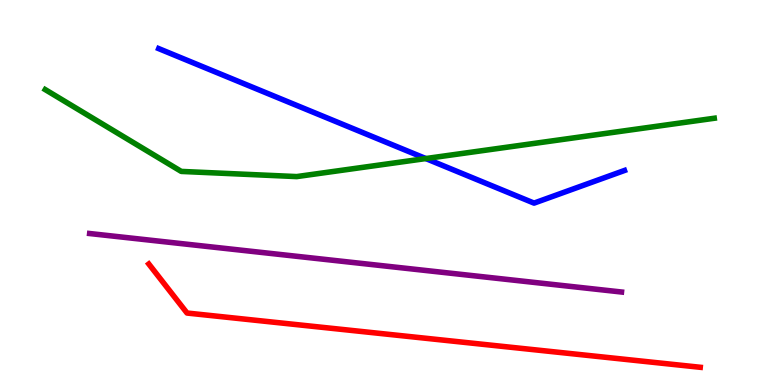[{'lines': ['blue', 'red'], 'intersections': []}, {'lines': ['green', 'red'], 'intersections': []}, {'lines': ['purple', 'red'], 'intersections': []}, {'lines': ['blue', 'green'], 'intersections': [{'x': 5.49, 'y': 5.88}]}, {'lines': ['blue', 'purple'], 'intersections': []}, {'lines': ['green', 'purple'], 'intersections': []}]